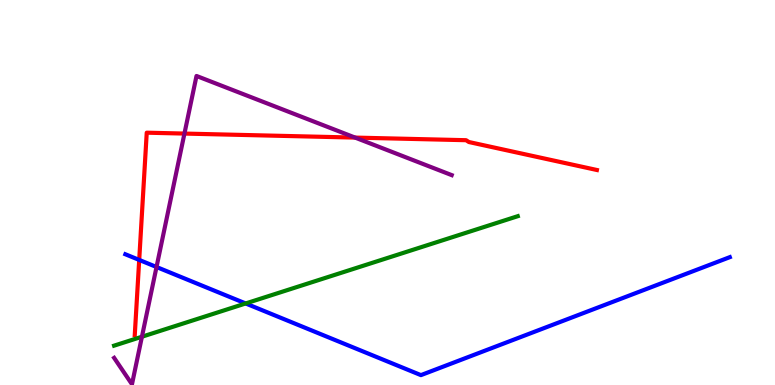[{'lines': ['blue', 'red'], 'intersections': [{'x': 1.8, 'y': 3.25}]}, {'lines': ['green', 'red'], 'intersections': []}, {'lines': ['purple', 'red'], 'intersections': [{'x': 2.38, 'y': 6.53}, {'x': 4.58, 'y': 6.43}]}, {'lines': ['blue', 'green'], 'intersections': [{'x': 3.17, 'y': 2.12}]}, {'lines': ['blue', 'purple'], 'intersections': [{'x': 2.02, 'y': 3.06}]}, {'lines': ['green', 'purple'], 'intersections': [{'x': 1.83, 'y': 1.25}]}]